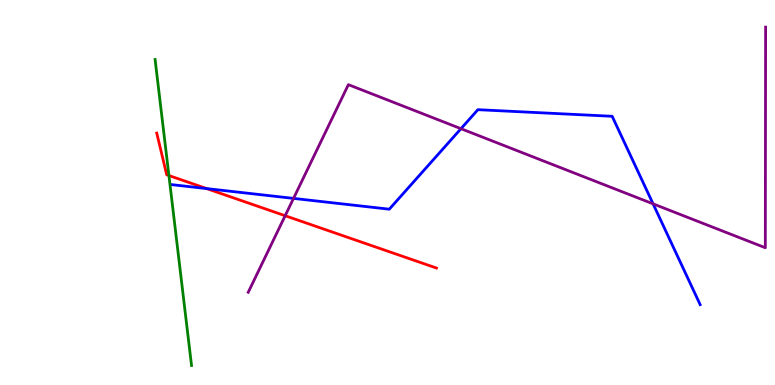[{'lines': ['blue', 'red'], 'intersections': [{'x': 2.67, 'y': 5.1}]}, {'lines': ['green', 'red'], 'intersections': [{'x': 2.18, 'y': 5.44}]}, {'lines': ['purple', 'red'], 'intersections': [{'x': 3.68, 'y': 4.4}]}, {'lines': ['blue', 'green'], 'intersections': []}, {'lines': ['blue', 'purple'], 'intersections': [{'x': 3.79, 'y': 4.85}, {'x': 5.95, 'y': 6.66}, {'x': 8.43, 'y': 4.71}]}, {'lines': ['green', 'purple'], 'intersections': []}]